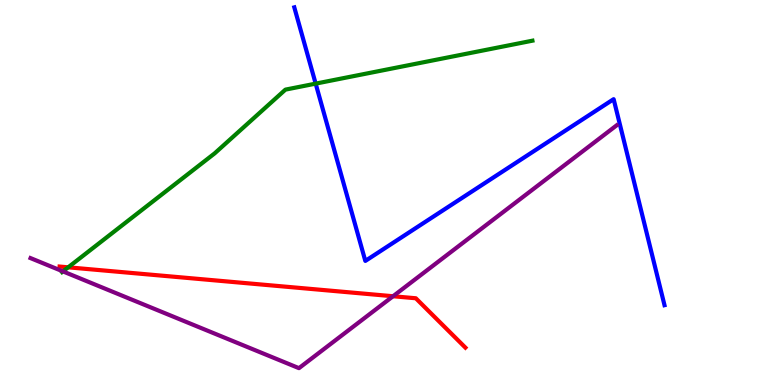[{'lines': ['blue', 'red'], 'intersections': []}, {'lines': ['green', 'red'], 'intersections': [{'x': 0.88, 'y': 3.06}]}, {'lines': ['purple', 'red'], 'intersections': [{'x': 5.07, 'y': 2.31}]}, {'lines': ['blue', 'green'], 'intersections': [{'x': 4.07, 'y': 7.83}]}, {'lines': ['blue', 'purple'], 'intersections': []}, {'lines': ['green', 'purple'], 'intersections': [{'x': 0.812, 'y': 2.95}]}]